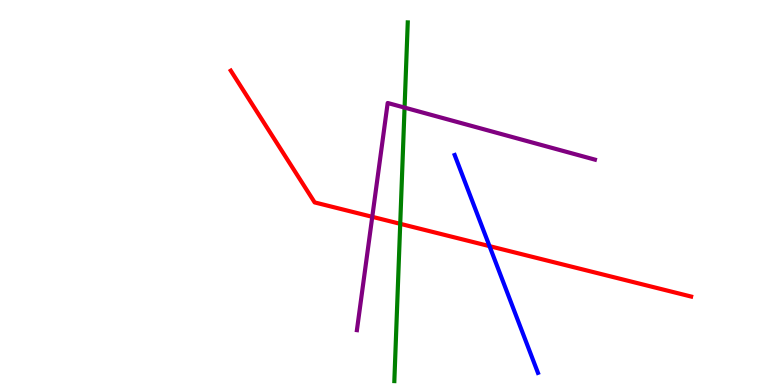[{'lines': ['blue', 'red'], 'intersections': [{'x': 6.32, 'y': 3.61}]}, {'lines': ['green', 'red'], 'intersections': [{'x': 5.16, 'y': 4.19}]}, {'lines': ['purple', 'red'], 'intersections': [{'x': 4.8, 'y': 4.37}]}, {'lines': ['blue', 'green'], 'intersections': []}, {'lines': ['blue', 'purple'], 'intersections': []}, {'lines': ['green', 'purple'], 'intersections': [{'x': 5.22, 'y': 7.21}]}]